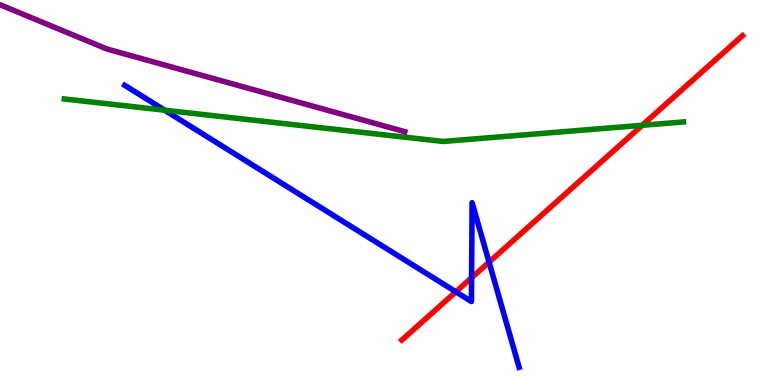[{'lines': ['blue', 'red'], 'intersections': [{'x': 5.88, 'y': 2.42}, {'x': 6.09, 'y': 2.79}, {'x': 6.31, 'y': 3.19}]}, {'lines': ['green', 'red'], 'intersections': [{'x': 8.29, 'y': 6.75}]}, {'lines': ['purple', 'red'], 'intersections': []}, {'lines': ['blue', 'green'], 'intersections': [{'x': 2.12, 'y': 7.14}]}, {'lines': ['blue', 'purple'], 'intersections': []}, {'lines': ['green', 'purple'], 'intersections': []}]